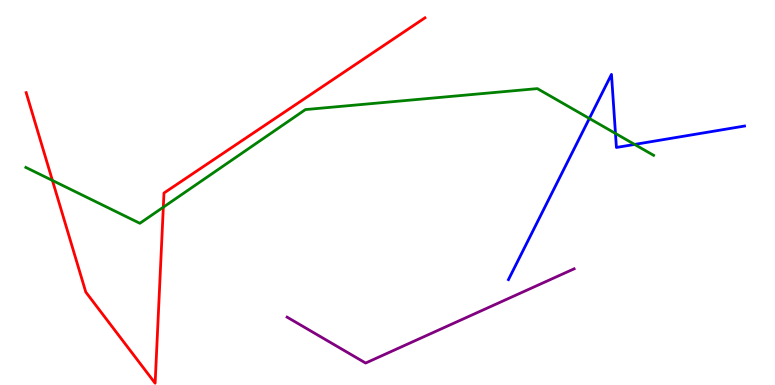[{'lines': ['blue', 'red'], 'intersections': []}, {'lines': ['green', 'red'], 'intersections': [{'x': 0.676, 'y': 5.31}, {'x': 2.11, 'y': 4.62}]}, {'lines': ['purple', 'red'], 'intersections': []}, {'lines': ['blue', 'green'], 'intersections': [{'x': 7.6, 'y': 6.92}, {'x': 7.94, 'y': 6.53}, {'x': 8.19, 'y': 6.25}]}, {'lines': ['blue', 'purple'], 'intersections': []}, {'lines': ['green', 'purple'], 'intersections': []}]